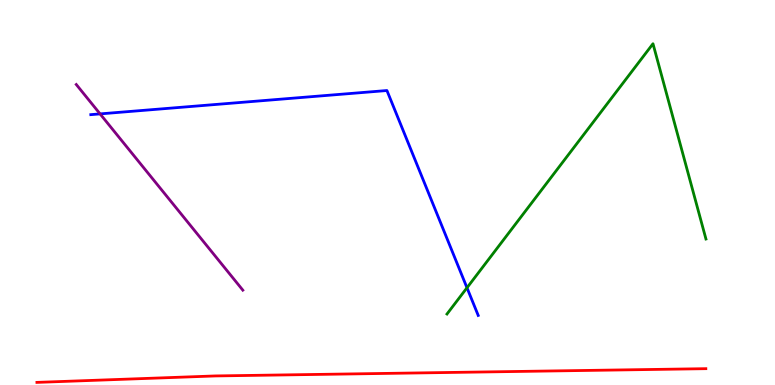[{'lines': ['blue', 'red'], 'intersections': []}, {'lines': ['green', 'red'], 'intersections': []}, {'lines': ['purple', 'red'], 'intersections': []}, {'lines': ['blue', 'green'], 'intersections': [{'x': 6.03, 'y': 2.53}]}, {'lines': ['blue', 'purple'], 'intersections': [{'x': 1.29, 'y': 7.04}]}, {'lines': ['green', 'purple'], 'intersections': []}]